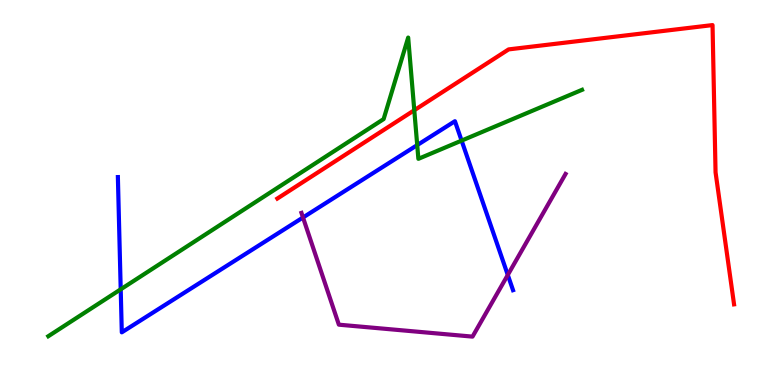[{'lines': ['blue', 'red'], 'intersections': []}, {'lines': ['green', 'red'], 'intersections': [{'x': 5.35, 'y': 7.14}]}, {'lines': ['purple', 'red'], 'intersections': []}, {'lines': ['blue', 'green'], 'intersections': [{'x': 1.56, 'y': 2.48}, {'x': 5.38, 'y': 6.23}, {'x': 5.96, 'y': 6.35}]}, {'lines': ['blue', 'purple'], 'intersections': [{'x': 3.91, 'y': 4.35}, {'x': 6.55, 'y': 2.86}]}, {'lines': ['green', 'purple'], 'intersections': []}]